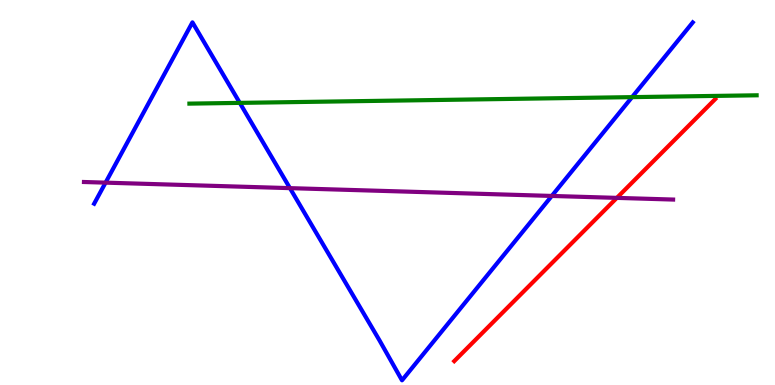[{'lines': ['blue', 'red'], 'intersections': []}, {'lines': ['green', 'red'], 'intersections': []}, {'lines': ['purple', 'red'], 'intersections': [{'x': 7.96, 'y': 4.86}]}, {'lines': ['blue', 'green'], 'intersections': [{'x': 3.09, 'y': 7.33}, {'x': 8.16, 'y': 7.48}]}, {'lines': ['blue', 'purple'], 'intersections': [{'x': 1.36, 'y': 5.26}, {'x': 3.74, 'y': 5.11}, {'x': 7.12, 'y': 4.91}]}, {'lines': ['green', 'purple'], 'intersections': []}]